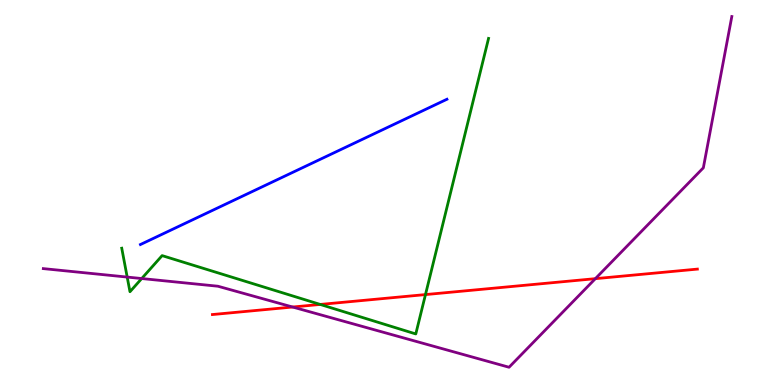[{'lines': ['blue', 'red'], 'intersections': []}, {'lines': ['green', 'red'], 'intersections': [{'x': 4.13, 'y': 2.09}, {'x': 5.49, 'y': 2.35}]}, {'lines': ['purple', 'red'], 'intersections': [{'x': 3.78, 'y': 2.03}, {'x': 7.68, 'y': 2.76}]}, {'lines': ['blue', 'green'], 'intersections': []}, {'lines': ['blue', 'purple'], 'intersections': []}, {'lines': ['green', 'purple'], 'intersections': [{'x': 1.64, 'y': 2.8}, {'x': 1.83, 'y': 2.77}]}]